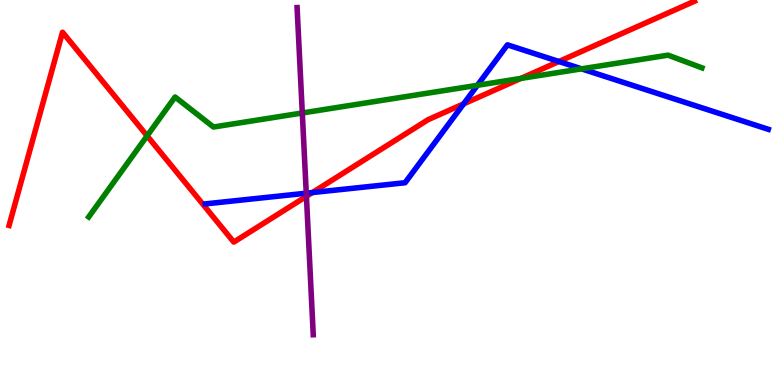[{'lines': ['blue', 'red'], 'intersections': [{'x': 4.03, 'y': 5.0}, {'x': 5.98, 'y': 7.3}, {'x': 7.21, 'y': 8.4}]}, {'lines': ['green', 'red'], 'intersections': [{'x': 1.9, 'y': 6.47}, {'x': 6.72, 'y': 7.96}]}, {'lines': ['purple', 'red'], 'intersections': [{'x': 3.95, 'y': 4.9}]}, {'lines': ['blue', 'green'], 'intersections': [{'x': 6.16, 'y': 7.78}, {'x': 7.5, 'y': 8.21}]}, {'lines': ['blue', 'purple'], 'intersections': [{'x': 3.95, 'y': 4.98}]}, {'lines': ['green', 'purple'], 'intersections': [{'x': 3.9, 'y': 7.07}]}]